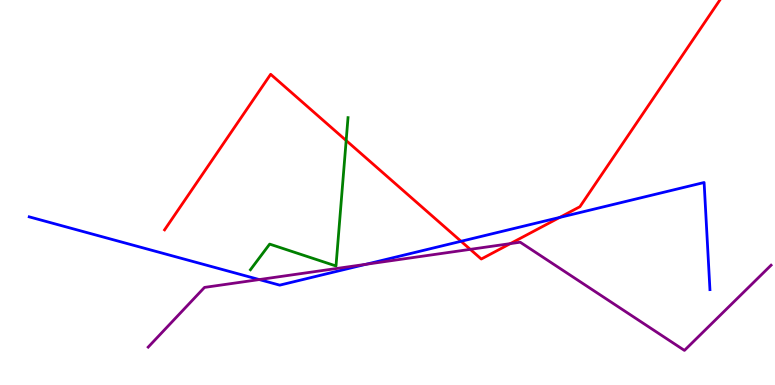[{'lines': ['blue', 'red'], 'intersections': [{'x': 5.95, 'y': 3.73}, {'x': 7.22, 'y': 4.35}]}, {'lines': ['green', 'red'], 'intersections': [{'x': 4.47, 'y': 6.35}]}, {'lines': ['purple', 'red'], 'intersections': [{'x': 6.07, 'y': 3.52}, {'x': 6.58, 'y': 3.67}]}, {'lines': ['blue', 'green'], 'intersections': []}, {'lines': ['blue', 'purple'], 'intersections': [{'x': 3.35, 'y': 2.74}, {'x': 4.72, 'y': 3.14}]}, {'lines': ['green', 'purple'], 'intersections': []}]